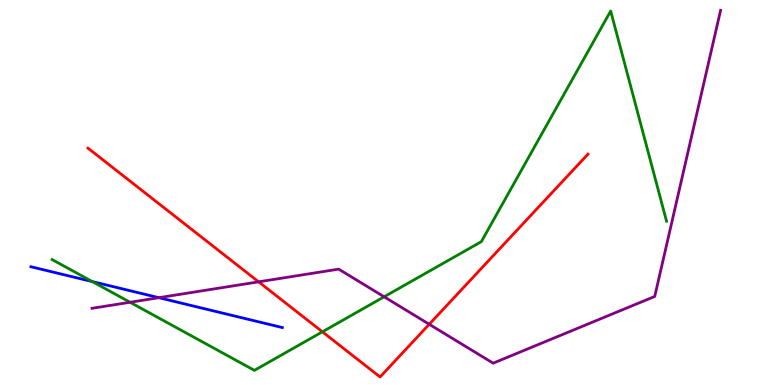[{'lines': ['blue', 'red'], 'intersections': []}, {'lines': ['green', 'red'], 'intersections': [{'x': 4.16, 'y': 1.38}]}, {'lines': ['purple', 'red'], 'intersections': [{'x': 3.34, 'y': 2.68}, {'x': 5.54, 'y': 1.58}]}, {'lines': ['blue', 'green'], 'intersections': [{'x': 1.19, 'y': 2.69}]}, {'lines': ['blue', 'purple'], 'intersections': [{'x': 2.05, 'y': 2.27}]}, {'lines': ['green', 'purple'], 'intersections': [{'x': 1.68, 'y': 2.15}, {'x': 4.96, 'y': 2.29}]}]